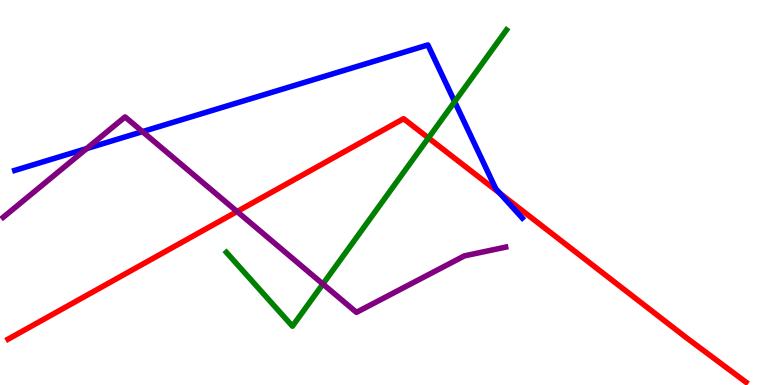[{'lines': ['blue', 'red'], 'intersections': [{'x': 6.45, 'y': 4.98}]}, {'lines': ['green', 'red'], 'intersections': [{'x': 5.53, 'y': 6.42}]}, {'lines': ['purple', 'red'], 'intersections': [{'x': 3.06, 'y': 4.51}]}, {'lines': ['blue', 'green'], 'intersections': [{'x': 5.87, 'y': 7.36}]}, {'lines': ['blue', 'purple'], 'intersections': [{'x': 1.12, 'y': 6.14}, {'x': 1.84, 'y': 6.58}]}, {'lines': ['green', 'purple'], 'intersections': [{'x': 4.17, 'y': 2.62}]}]